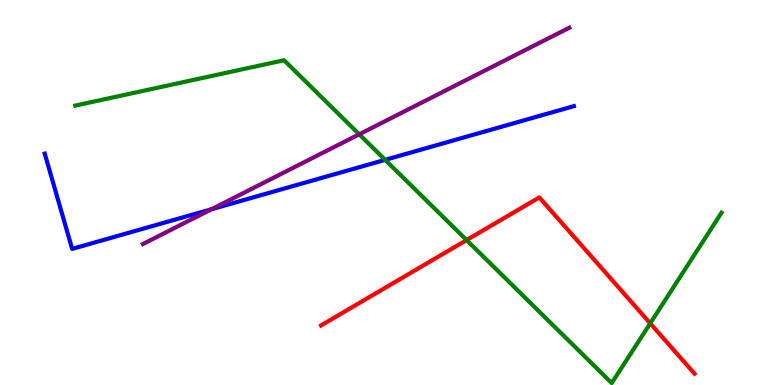[{'lines': ['blue', 'red'], 'intersections': []}, {'lines': ['green', 'red'], 'intersections': [{'x': 6.02, 'y': 3.76}, {'x': 8.39, 'y': 1.6}]}, {'lines': ['purple', 'red'], 'intersections': []}, {'lines': ['blue', 'green'], 'intersections': [{'x': 4.97, 'y': 5.85}]}, {'lines': ['blue', 'purple'], 'intersections': [{'x': 2.73, 'y': 4.56}]}, {'lines': ['green', 'purple'], 'intersections': [{'x': 4.64, 'y': 6.51}]}]